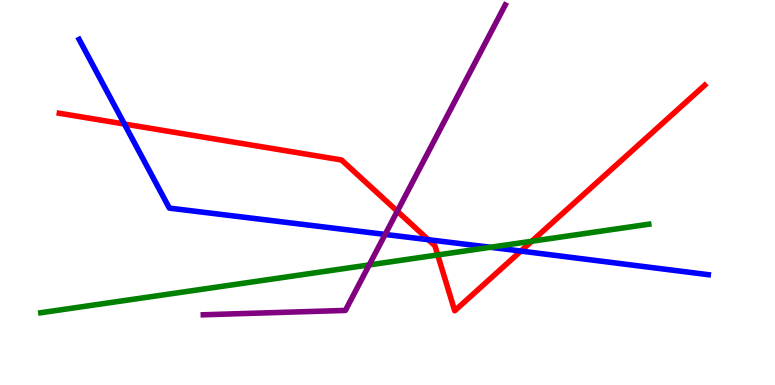[{'lines': ['blue', 'red'], 'intersections': [{'x': 1.61, 'y': 6.78}, {'x': 5.53, 'y': 3.77}, {'x': 6.72, 'y': 3.48}]}, {'lines': ['green', 'red'], 'intersections': [{'x': 5.65, 'y': 3.38}, {'x': 6.86, 'y': 3.73}]}, {'lines': ['purple', 'red'], 'intersections': [{'x': 5.13, 'y': 4.51}]}, {'lines': ['blue', 'green'], 'intersections': [{'x': 6.33, 'y': 3.58}]}, {'lines': ['blue', 'purple'], 'intersections': [{'x': 4.97, 'y': 3.91}]}, {'lines': ['green', 'purple'], 'intersections': [{'x': 4.76, 'y': 3.12}]}]